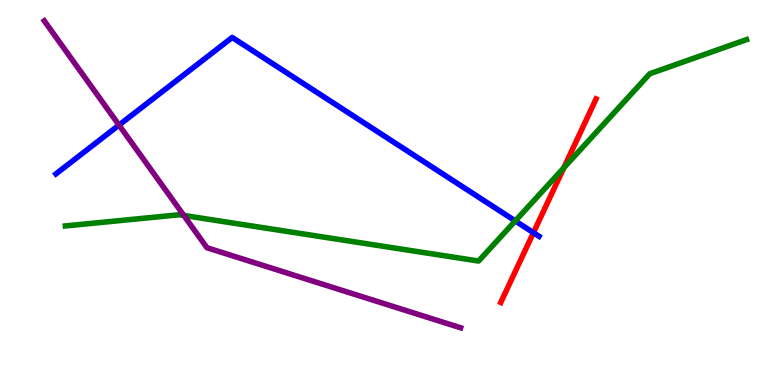[{'lines': ['blue', 'red'], 'intersections': [{'x': 6.88, 'y': 3.96}]}, {'lines': ['green', 'red'], 'intersections': [{'x': 7.28, 'y': 5.64}]}, {'lines': ['purple', 'red'], 'intersections': []}, {'lines': ['blue', 'green'], 'intersections': [{'x': 6.65, 'y': 4.26}]}, {'lines': ['blue', 'purple'], 'intersections': [{'x': 1.54, 'y': 6.75}]}, {'lines': ['green', 'purple'], 'intersections': [{'x': 2.37, 'y': 4.4}]}]